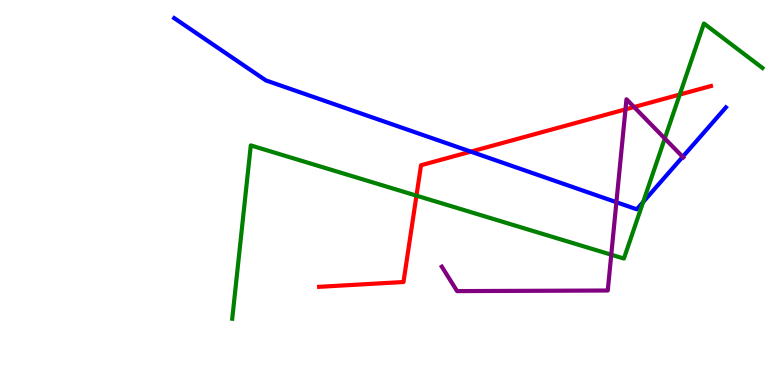[{'lines': ['blue', 'red'], 'intersections': [{'x': 6.08, 'y': 6.06}]}, {'lines': ['green', 'red'], 'intersections': [{'x': 5.37, 'y': 4.92}, {'x': 8.77, 'y': 7.54}]}, {'lines': ['purple', 'red'], 'intersections': [{'x': 8.07, 'y': 7.16}, {'x': 8.18, 'y': 7.22}]}, {'lines': ['blue', 'green'], 'intersections': [{'x': 8.3, 'y': 4.75}]}, {'lines': ['blue', 'purple'], 'intersections': [{'x': 7.95, 'y': 4.75}, {'x': 8.81, 'y': 5.93}]}, {'lines': ['green', 'purple'], 'intersections': [{'x': 7.89, 'y': 3.38}, {'x': 8.58, 'y': 6.4}]}]